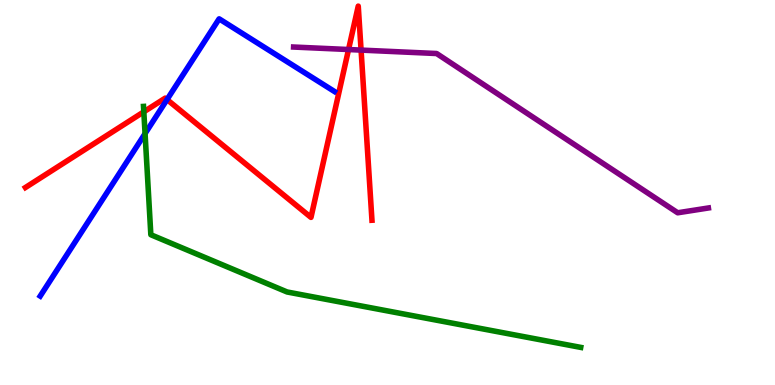[{'lines': ['blue', 'red'], 'intersections': [{'x': 2.16, 'y': 7.41}]}, {'lines': ['green', 'red'], 'intersections': [{'x': 1.86, 'y': 7.1}]}, {'lines': ['purple', 'red'], 'intersections': [{'x': 4.5, 'y': 8.71}, {'x': 4.66, 'y': 8.7}]}, {'lines': ['blue', 'green'], 'intersections': [{'x': 1.87, 'y': 6.53}]}, {'lines': ['blue', 'purple'], 'intersections': []}, {'lines': ['green', 'purple'], 'intersections': []}]